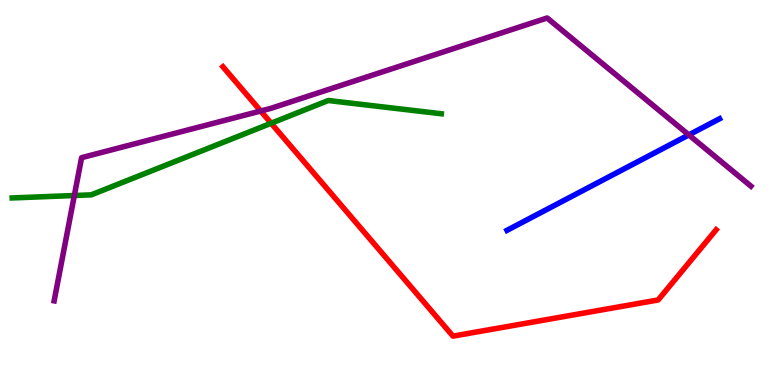[{'lines': ['blue', 'red'], 'intersections': []}, {'lines': ['green', 'red'], 'intersections': [{'x': 3.5, 'y': 6.8}]}, {'lines': ['purple', 'red'], 'intersections': [{'x': 3.36, 'y': 7.12}]}, {'lines': ['blue', 'green'], 'intersections': []}, {'lines': ['blue', 'purple'], 'intersections': [{'x': 8.89, 'y': 6.5}]}, {'lines': ['green', 'purple'], 'intersections': [{'x': 0.959, 'y': 4.92}]}]